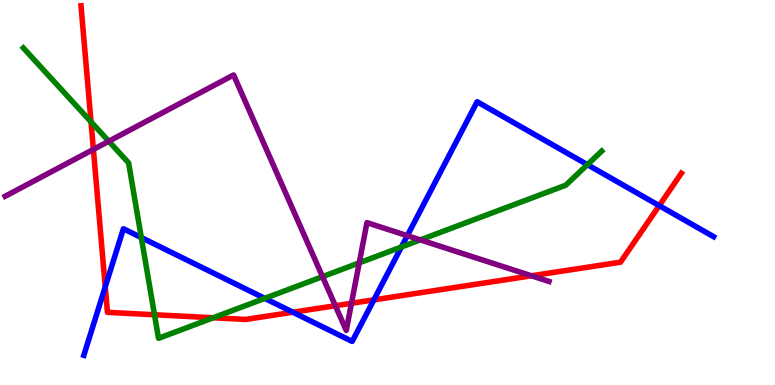[{'lines': ['blue', 'red'], 'intersections': [{'x': 1.36, 'y': 2.55}, {'x': 3.78, 'y': 1.89}, {'x': 4.82, 'y': 2.21}, {'x': 8.51, 'y': 4.66}]}, {'lines': ['green', 'red'], 'intersections': [{'x': 1.17, 'y': 6.84}, {'x': 1.99, 'y': 1.82}, {'x': 2.75, 'y': 1.75}]}, {'lines': ['purple', 'red'], 'intersections': [{'x': 1.21, 'y': 6.12}, {'x': 4.33, 'y': 2.06}, {'x': 4.54, 'y': 2.12}, {'x': 6.86, 'y': 2.84}]}, {'lines': ['blue', 'green'], 'intersections': [{'x': 1.82, 'y': 3.83}, {'x': 3.42, 'y': 2.25}, {'x': 5.18, 'y': 3.58}, {'x': 7.58, 'y': 5.72}]}, {'lines': ['blue', 'purple'], 'intersections': [{'x': 5.26, 'y': 3.88}]}, {'lines': ['green', 'purple'], 'intersections': [{'x': 1.4, 'y': 6.33}, {'x': 4.16, 'y': 2.81}, {'x': 4.64, 'y': 3.17}, {'x': 5.42, 'y': 3.77}]}]